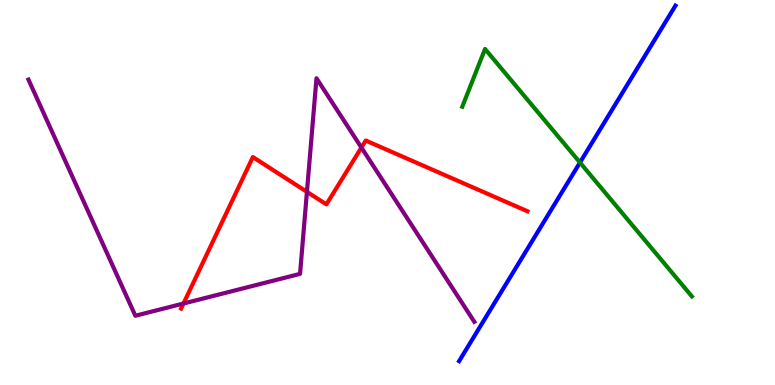[{'lines': ['blue', 'red'], 'intersections': []}, {'lines': ['green', 'red'], 'intersections': []}, {'lines': ['purple', 'red'], 'intersections': [{'x': 2.37, 'y': 2.12}, {'x': 3.96, 'y': 5.02}, {'x': 4.66, 'y': 6.17}]}, {'lines': ['blue', 'green'], 'intersections': [{'x': 7.48, 'y': 5.78}]}, {'lines': ['blue', 'purple'], 'intersections': []}, {'lines': ['green', 'purple'], 'intersections': []}]